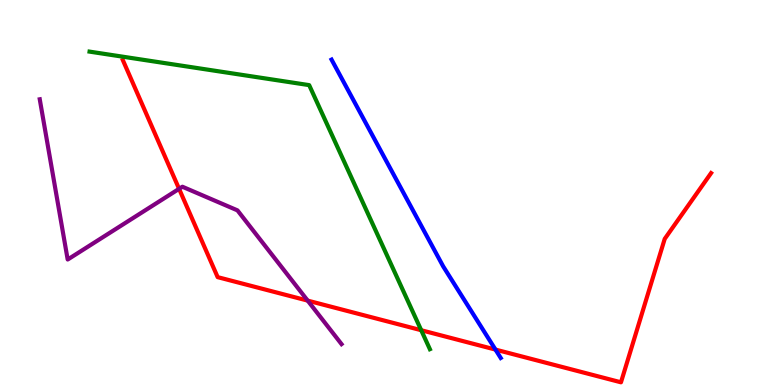[{'lines': ['blue', 'red'], 'intersections': [{'x': 6.39, 'y': 0.92}]}, {'lines': ['green', 'red'], 'intersections': [{'x': 5.44, 'y': 1.42}]}, {'lines': ['purple', 'red'], 'intersections': [{'x': 2.31, 'y': 5.1}, {'x': 3.97, 'y': 2.19}]}, {'lines': ['blue', 'green'], 'intersections': []}, {'lines': ['blue', 'purple'], 'intersections': []}, {'lines': ['green', 'purple'], 'intersections': []}]